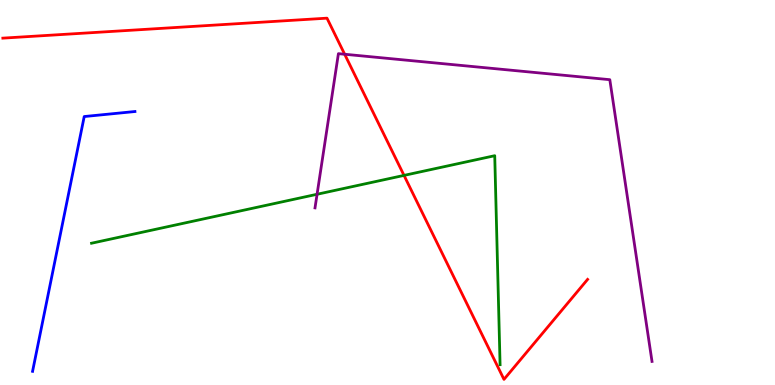[{'lines': ['blue', 'red'], 'intersections': []}, {'lines': ['green', 'red'], 'intersections': [{'x': 5.21, 'y': 5.44}]}, {'lines': ['purple', 'red'], 'intersections': [{'x': 4.45, 'y': 8.59}]}, {'lines': ['blue', 'green'], 'intersections': []}, {'lines': ['blue', 'purple'], 'intersections': []}, {'lines': ['green', 'purple'], 'intersections': [{'x': 4.09, 'y': 4.95}]}]